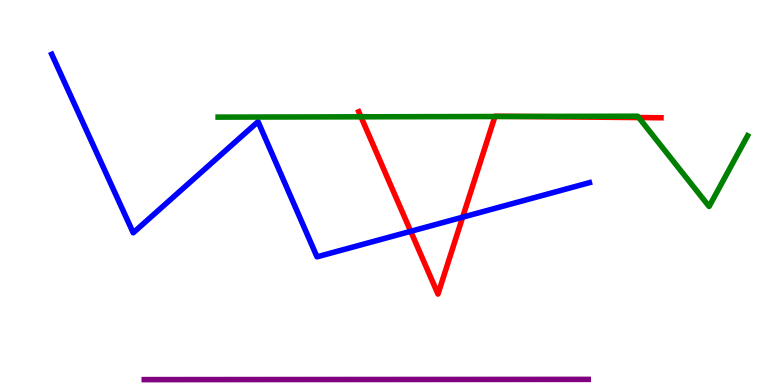[{'lines': ['blue', 'red'], 'intersections': [{'x': 5.3, 'y': 3.99}, {'x': 5.97, 'y': 4.36}]}, {'lines': ['green', 'red'], 'intersections': [{'x': 4.66, 'y': 6.97}, {'x': 6.39, 'y': 6.97}, {'x': 6.7, 'y': 6.98}, {'x': 8.24, 'y': 6.95}]}, {'lines': ['purple', 'red'], 'intersections': []}, {'lines': ['blue', 'green'], 'intersections': []}, {'lines': ['blue', 'purple'], 'intersections': []}, {'lines': ['green', 'purple'], 'intersections': []}]